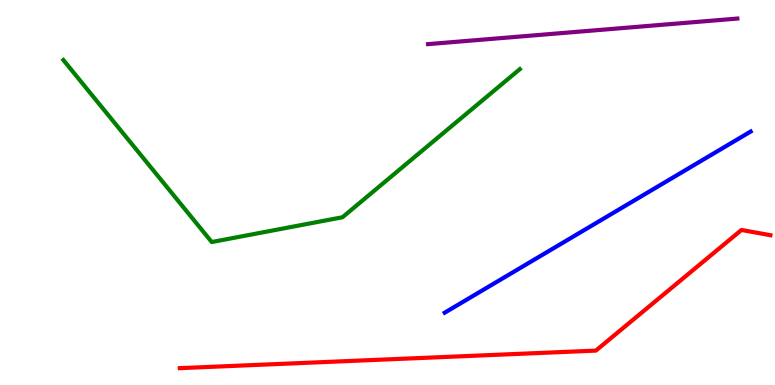[{'lines': ['blue', 'red'], 'intersections': []}, {'lines': ['green', 'red'], 'intersections': []}, {'lines': ['purple', 'red'], 'intersections': []}, {'lines': ['blue', 'green'], 'intersections': []}, {'lines': ['blue', 'purple'], 'intersections': []}, {'lines': ['green', 'purple'], 'intersections': []}]